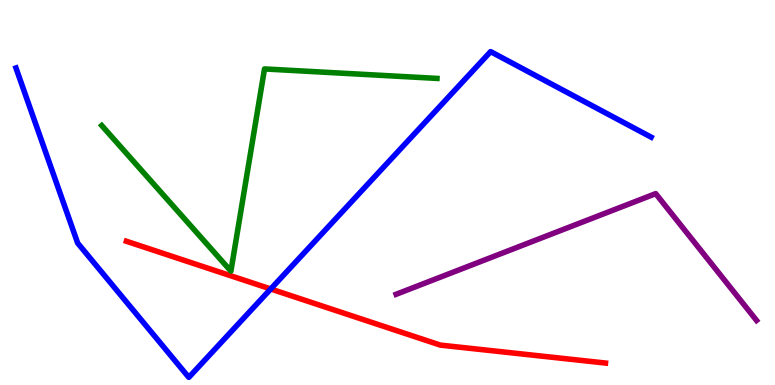[{'lines': ['blue', 'red'], 'intersections': [{'x': 3.49, 'y': 2.49}]}, {'lines': ['green', 'red'], 'intersections': []}, {'lines': ['purple', 'red'], 'intersections': []}, {'lines': ['blue', 'green'], 'intersections': []}, {'lines': ['blue', 'purple'], 'intersections': []}, {'lines': ['green', 'purple'], 'intersections': []}]